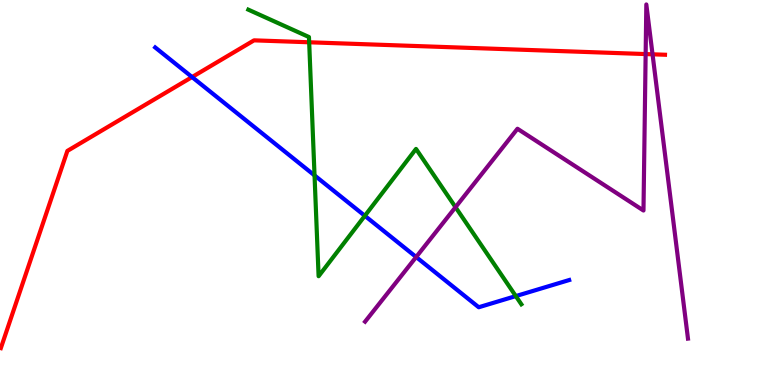[{'lines': ['blue', 'red'], 'intersections': [{'x': 2.48, 'y': 8.0}]}, {'lines': ['green', 'red'], 'intersections': [{'x': 3.99, 'y': 8.9}]}, {'lines': ['purple', 'red'], 'intersections': [{'x': 8.33, 'y': 8.6}, {'x': 8.42, 'y': 8.59}]}, {'lines': ['blue', 'green'], 'intersections': [{'x': 4.06, 'y': 5.44}, {'x': 4.71, 'y': 4.39}, {'x': 6.66, 'y': 2.31}]}, {'lines': ['blue', 'purple'], 'intersections': [{'x': 5.37, 'y': 3.32}]}, {'lines': ['green', 'purple'], 'intersections': [{'x': 5.88, 'y': 4.62}]}]